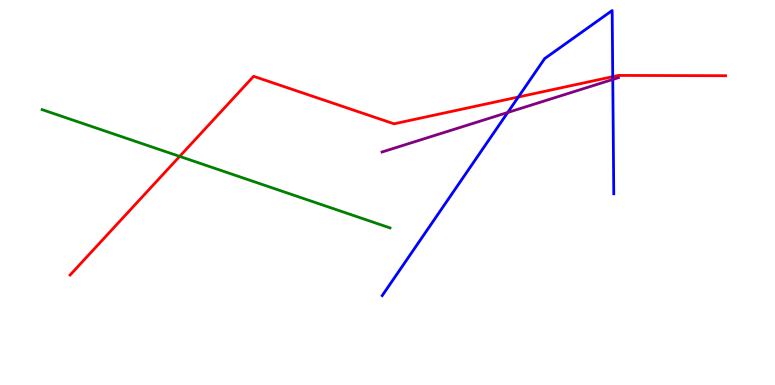[{'lines': ['blue', 'red'], 'intersections': [{'x': 6.69, 'y': 7.48}, {'x': 7.91, 'y': 8.01}]}, {'lines': ['green', 'red'], 'intersections': [{'x': 2.32, 'y': 5.94}]}, {'lines': ['purple', 'red'], 'intersections': []}, {'lines': ['blue', 'green'], 'intersections': []}, {'lines': ['blue', 'purple'], 'intersections': [{'x': 6.55, 'y': 7.08}, {'x': 7.91, 'y': 7.94}]}, {'lines': ['green', 'purple'], 'intersections': []}]